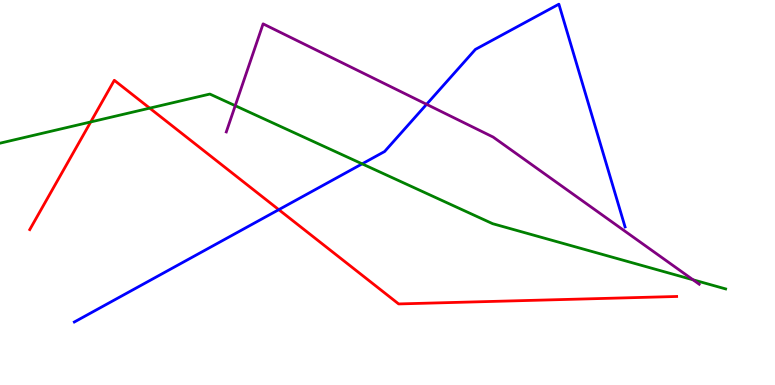[{'lines': ['blue', 'red'], 'intersections': [{'x': 3.6, 'y': 4.55}]}, {'lines': ['green', 'red'], 'intersections': [{'x': 1.17, 'y': 6.83}, {'x': 1.93, 'y': 7.19}]}, {'lines': ['purple', 'red'], 'intersections': []}, {'lines': ['blue', 'green'], 'intersections': [{'x': 4.67, 'y': 5.74}]}, {'lines': ['blue', 'purple'], 'intersections': [{'x': 5.5, 'y': 7.29}]}, {'lines': ['green', 'purple'], 'intersections': [{'x': 3.04, 'y': 7.25}, {'x': 8.94, 'y': 2.73}]}]